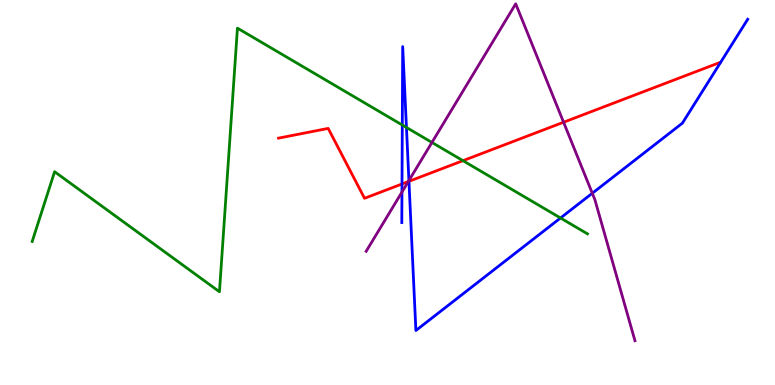[{'lines': ['blue', 'red'], 'intersections': [{'x': 5.19, 'y': 5.22}, {'x': 5.28, 'y': 5.29}]}, {'lines': ['green', 'red'], 'intersections': [{'x': 5.97, 'y': 5.83}]}, {'lines': ['purple', 'red'], 'intersections': [{'x': 5.27, 'y': 5.28}, {'x': 7.27, 'y': 6.83}]}, {'lines': ['blue', 'green'], 'intersections': [{'x': 5.19, 'y': 6.75}, {'x': 5.24, 'y': 6.69}, {'x': 7.23, 'y': 4.34}]}, {'lines': ['blue', 'purple'], 'intersections': [{'x': 5.19, 'y': 5.01}, {'x': 5.28, 'y': 5.31}, {'x': 7.64, 'y': 4.98}]}, {'lines': ['green', 'purple'], 'intersections': [{'x': 5.57, 'y': 6.3}]}]